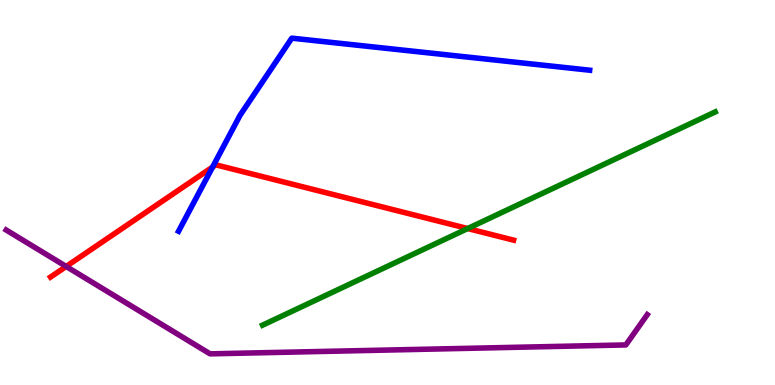[{'lines': ['blue', 'red'], 'intersections': [{'x': 2.74, 'y': 5.66}]}, {'lines': ['green', 'red'], 'intersections': [{'x': 6.03, 'y': 4.06}]}, {'lines': ['purple', 'red'], 'intersections': [{'x': 0.854, 'y': 3.08}]}, {'lines': ['blue', 'green'], 'intersections': []}, {'lines': ['blue', 'purple'], 'intersections': []}, {'lines': ['green', 'purple'], 'intersections': []}]